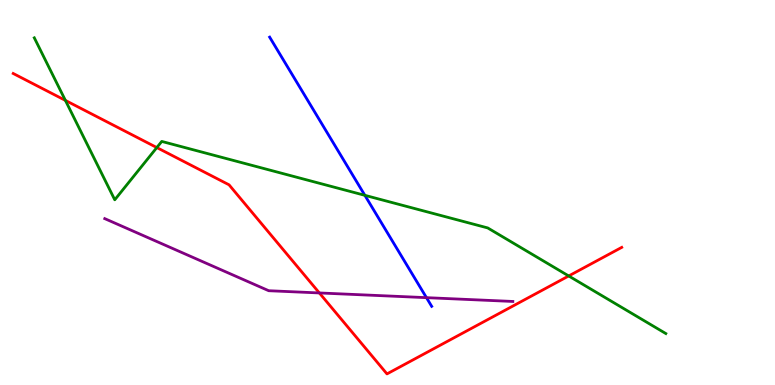[{'lines': ['blue', 'red'], 'intersections': []}, {'lines': ['green', 'red'], 'intersections': [{'x': 0.844, 'y': 7.39}, {'x': 2.02, 'y': 6.17}, {'x': 7.34, 'y': 2.83}]}, {'lines': ['purple', 'red'], 'intersections': [{'x': 4.12, 'y': 2.39}]}, {'lines': ['blue', 'green'], 'intersections': [{'x': 4.71, 'y': 4.93}]}, {'lines': ['blue', 'purple'], 'intersections': [{'x': 5.5, 'y': 2.27}]}, {'lines': ['green', 'purple'], 'intersections': []}]